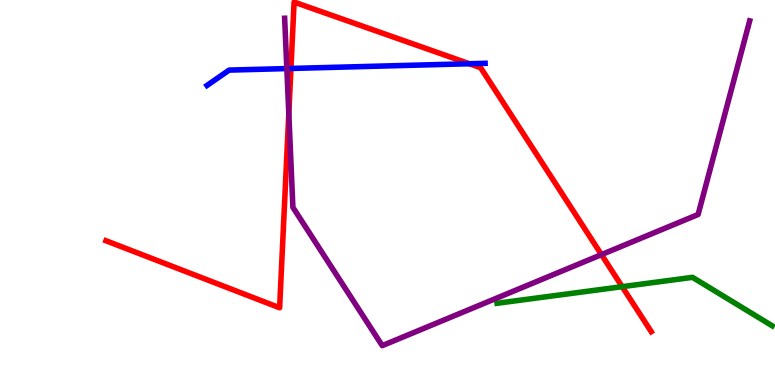[{'lines': ['blue', 'red'], 'intersections': [{'x': 3.75, 'y': 8.22}, {'x': 6.06, 'y': 8.34}]}, {'lines': ['green', 'red'], 'intersections': [{'x': 8.03, 'y': 2.55}]}, {'lines': ['purple', 'red'], 'intersections': [{'x': 3.73, 'y': 7.05}, {'x': 7.76, 'y': 3.39}]}, {'lines': ['blue', 'green'], 'intersections': []}, {'lines': ['blue', 'purple'], 'intersections': [{'x': 3.7, 'y': 8.22}]}, {'lines': ['green', 'purple'], 'intersections': []}]